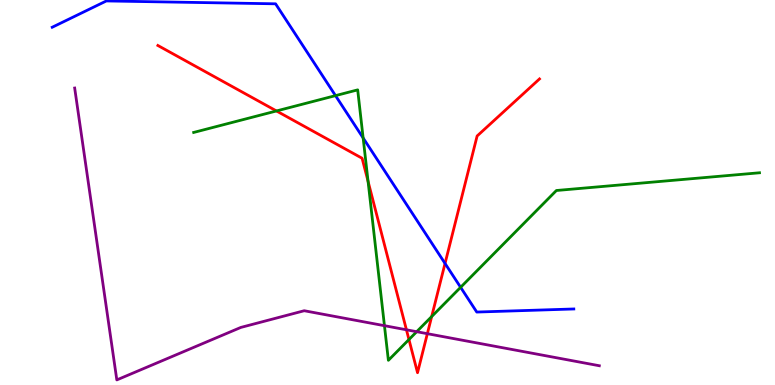[{'lines': ['blue', 'red'], 'intersections': [{'x': 5.74, 'y': 3.16}]}, {'lines': ['green', 'red'], 'intersections': [{'x': 3.57, 'y': 7.12}, {'x': 4.75, 'y': 5.29}, {'x': 5.28, 'y': 1.18}, {'x': 5.57, 'y': 1.78}]}, {'lines': ['purple', 'red'], 'intersections': [{'x': 5.24, 'y': 1.43}, {'x': 5.51, 'y': 1.33}]}, {'lines': ['blue', 'green'], 'intersections': [{'x': 4.33, 'y': 7.52}, {'x': 4.69, 'y': 6.42}, {'x': 5.94, 'y': 2.54}]}, {'lines': ['blue', 'purple'], 'intersections': []}, {'lines': ['green', 'purple'], 'intersections': [{'x': 4.96, 'y': 1.54}, {'x': 5.38, 'y': 1.38}]}]